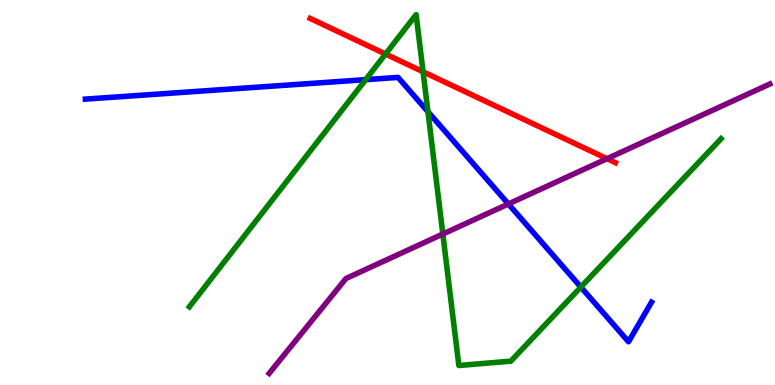[{'lines': ['blue', 'red'], 'intersections': []}, {'lines': ['green', 'red'], 'intersections': [{'x': 4.97, 'y': 8.6}, {'x': 5.46, 'y': 8.14}]}, {'lines': ['purple', 'red'], 'intersections': [{'x': 7.83, 'y': 5.88}]}, {'lines': ['blue', 'green'], 'intersections': [{'x': 4.72, 'y': 7.93}, {'x': 5.52, 'y': 7.1}, {'x': 7.49, 'y': 2.54}]}, {'lines': ['blue', 'purple'], 'intersections': [{'x': 6.56, 'y': 4.7}]}, {'lines': ['green', 'purple'], 'intersections': [{'x': 5.71, 'y': 3.92}]}]